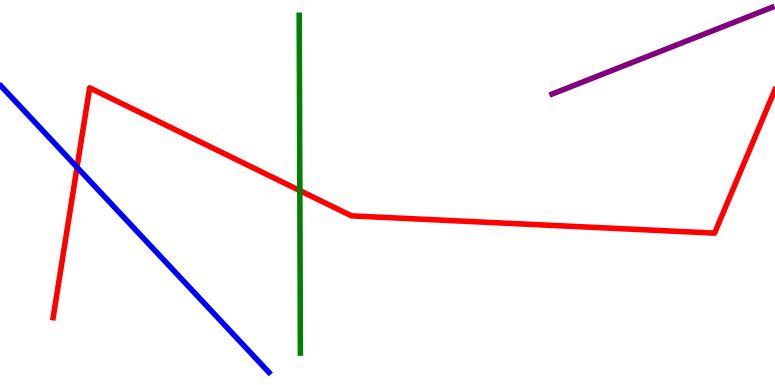[{'lines': ['blue', 'red'], 'intersections': [{'x': 0.994, 'y': 5.66}]}, {'lines': ['green', 'red'], 'intersections': [{'x': 3.87, 'y': 5.05}]}, {'lines': ['purple', 'red'], 'intersections': []}, {'lines': ['blue', 'green'], 'intersections': []}, {'lines': ['blue', 'purple'], 'intersections': []}, {'lines': ['green', 'purple'], 'intersections': []}]